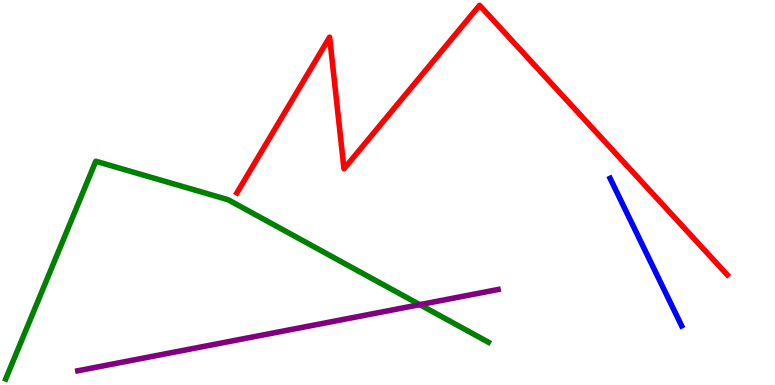[{'lines': ['blue', 'red'], 'intersections': []}, {'lines': ['green', 'red'], 'intersections': []}, {'lines': ['purple', 'red'], 'intersections': []}, {'lines': ['blue', 'green'], 'intersections': []}, {'lines': ['blue', 'purple'], 'intersections': []}, {'lines': ['green', 'purple'], 'intersections': [{'x': 5.42, 'y': 2.09}]}]